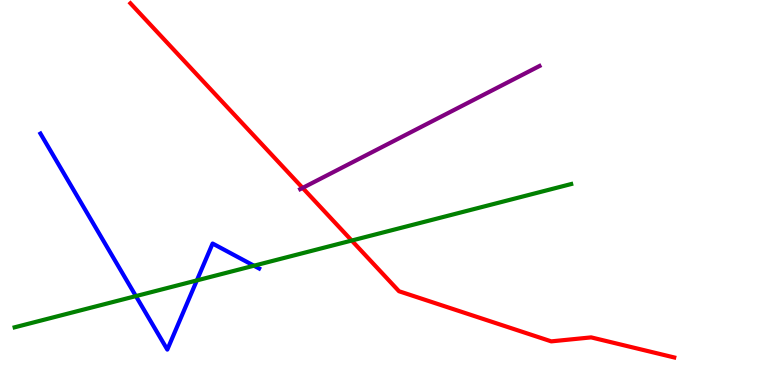[{'lines': ['blue', 'red'], 'intersections': []}, {'lines': ['green', 'red'], 'intersections': [{'x': 4.54, 'y': 3.75}]}, {'lines': ['purple', 'red'], 'intersections': [{'x': 3.9, 'y': 5.12}]}, {'lines': ['blue', 'green'], 'intersections': [{'x': 1.75, 'y': 2.31}, {'x': 2.54, 'y': 2.72}, {'x': 3.28, 'y': 3.1}]}, {'lines': ['blue', 'purple'], 'intersections': []}, {'lines': ['green', 'purple'], 'intersections': []}]